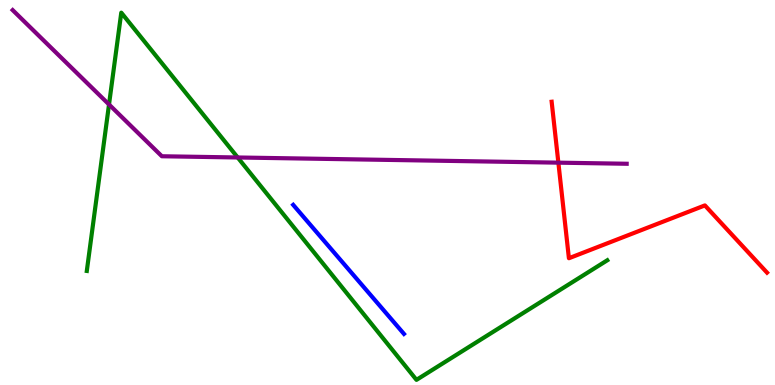[{'lines': ['blue', 'red'], 'intersections': []}, {'lines': ['green', 'red'], 'intersections': []}, {'lines': ['purple', 'red'], 'intersections': [{'x': 7.2, 'y': 5.78}]}, {'lines': ['blue', 'green'], 'intersections': []}, {'lines': ['blue', 'purple'], 'intersections': []}, {'lines': ['green', 'purple'], 'intersections': [{'x': 1.41, 'y': 7.29}, {'x': 3.07, 'y': 5.91}]}]